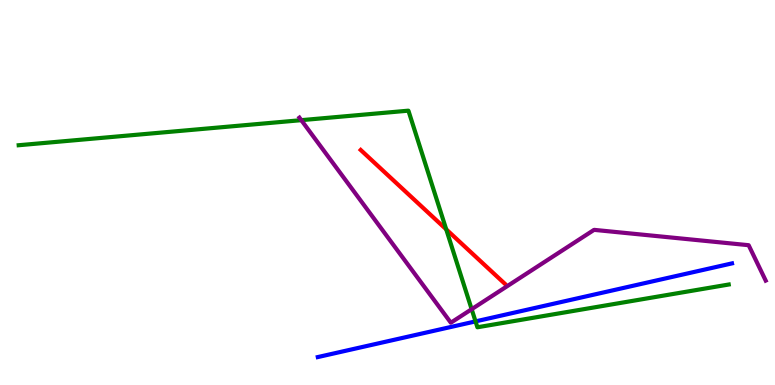[{'lines': ['blue', 'red'], 'intersections': []}, {'lines': ['green', 'red'], 'intersections': [{'x': 5.76, 'y': 4.04}]}, {'lines': ['purple', 'red'], 'intersections': []}, {'lines': ['blue', 'green'], 'intersections': [{'x': 6.14, 'y': 1.65}]}, {'lines': ['blue', 'purple'], 'intersections': []}, {'lines': ['green', 'purple'], 'intersections': [{'x': 3.89, 'y': 6.88}, {'x': 6.09, 'y': 1.97}]}]